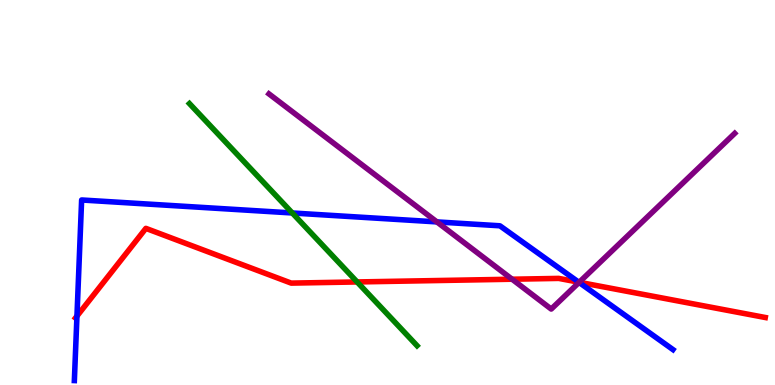[{'lines': ['blue', 'red'], 'intersections': [{'x': 0.993, 'y': 1.79}, {'x': 7.47, 'y': 2.67}]}, {'lines': ['green', 'red'], 'intersections': [{'x': 4.61, 'y': 2.68}]}, {'lines': ['purple', 'red'], 'intersections': [{'x': 6.61, 'y': 2.75}, {'x': 7.47, 'y': 2.67}]}, {'lines': ['blue', 'green'], 'intersections': [{'x': 3.77, 'y': 4.47}]}, {'lines': ['blue', 'purple'], 'intersections': [{'x': 5.64, 'y': 4.24}, {'x': 7.47, 'y': 2.66}]}, {'lines': ['green', 'purple'], 'intersections': []}]